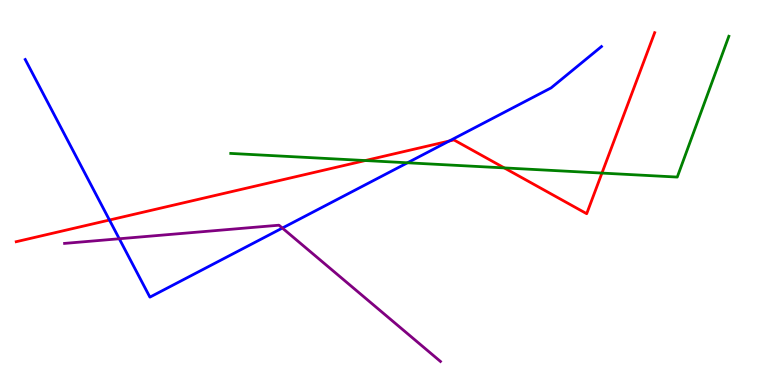[{'lines': ['blue', 'red'], 'intersections': [{'x': 1.41, 'y': 4.28}, {'x': 5.8, 'y': 6.34}]}, {'lines': ['green', 'red'], 'intersections': [{'x': 4.71, 'y': 5.83}, {'x': 6.51, 'y': 5.64}, {'x': 7.77, 'y': 5.5}]}, {'lines': ['purple', 'red'], 'intersections': []}, {'lines': ['blue', 'green'], 'intersections': [{'x': 5.26, 'y': 5.77}]}, {'lines': ['blue', 'purple'], 'intersections': [{'x': 1.54, 'y': 3.8}, {'x': 3.64, 'y': 4.08}]}, {'lines': ['green', 'purple'], 'intersections': []}]